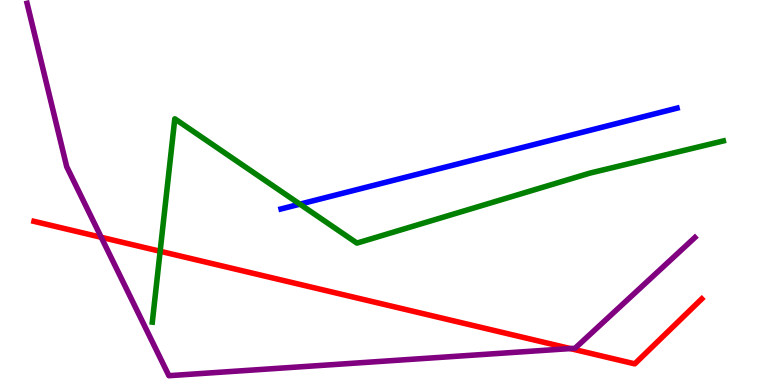[{'lines': ['blue', 'red'], 'intersections': []}, {'lines': ['green', 'red'], 'intersections': [{'x': 2.07, 'y': 3.47}]}, {'lines': ['purple', 'red'], 'intersections': [{'x': 1.31, 'y': 3.84}, {'x': 7.36, 'y': 0.946}]}, {'lines': ['blue', 'green'], 'intersections': [{'x': 3.87, 'y': 4.7}]}, {'lines': ['blue', 'purple'], 'intersections': []}, {'lines': ['green', 'purple'], 'intersections': []}]